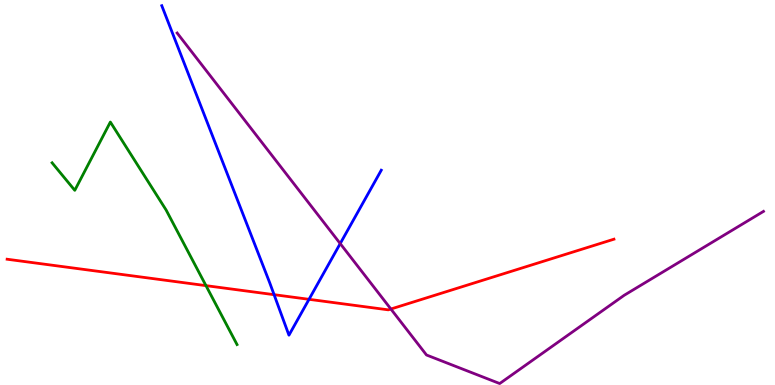[{'lines': ['blue', 'red'], 'intersections': [{'x': 3.54, 'y': 2.35}, {'x': 3.99, 'y': 2.23}]}, {'lines': ['green', 'red'], 'intersections': [{'x': 2.66, 'y': 2.58}]}, {'lines': ['purple', 'red'], 'intersections': [{'x': 5.04, 'y': 1.97}]}, {'lines': ['blue', 'green'], 'intersections': []}, {'lines': ['blue', 'purple'], 'intersections': [{'x': 4.39, 'y': 3.67}]}, {'lines': ['green', 'purple'], 'intersections': []}]